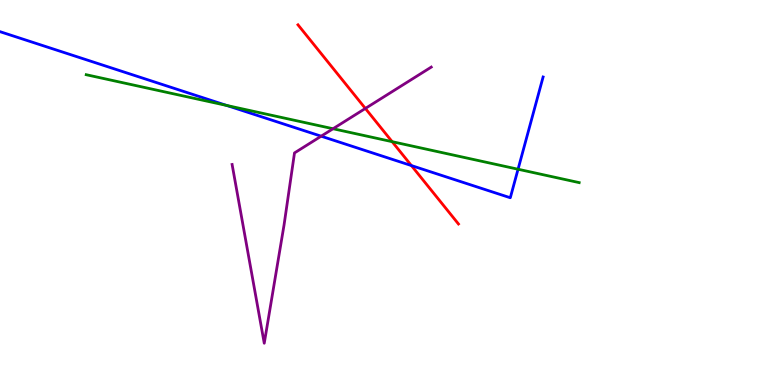[{'lines': ['blue', 'red'], 'intersections': [{'x': 5.31, 'y': 5.7}]}, {'lines': ['green', 'red'], 'intersections': [{'x': 5.06, 'y': 6.32}]}, {'lines': ['purple', 'red'], 'intersections': [{'x': 4.71, 'y': 7.18}]}, {'lines': ['blue', 'green'], 'intersections': [{'x': 2.93, 'y': 7.26}, {'x': 6.68, 'y': 5.6}]}, {'lines': ['blue', 'purple'], 'intersections': [{'x': 4.14, 'y': 6.46}]}, {'lines': ['green', 'purple'], 'intersections': [{'x': 4.3, 'y': 6.66}]}]